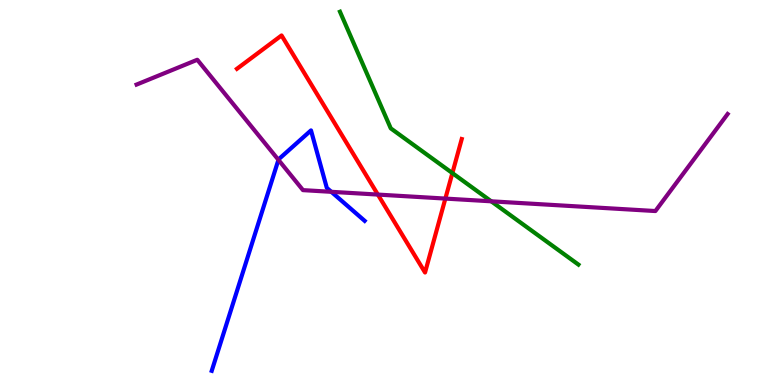[{'lines': ['blue', 'red'], 'intersections': []}, {'lines': ['green', 'red'], 'intersections': [{'x': 5.84, 'y': 5.5}]}, {'lines': ['purple', 'red'], 'intersections': [{'x': 4.88, 'y': 4.95}, {'x': 5.75, 'y': 4.84}]}, {'lines': ['blue', 'green'], 'intersections': []}, {'lines': ['blue', 'purple'], 'intersections': [{'x': 3.59, 'y': 5.85}, {'x': 4.28, 'y': 5.02}]}, {'lines': ['green', 'purple'], 'intersections': [{'x': 6.34, 'y': 4.77}]}]